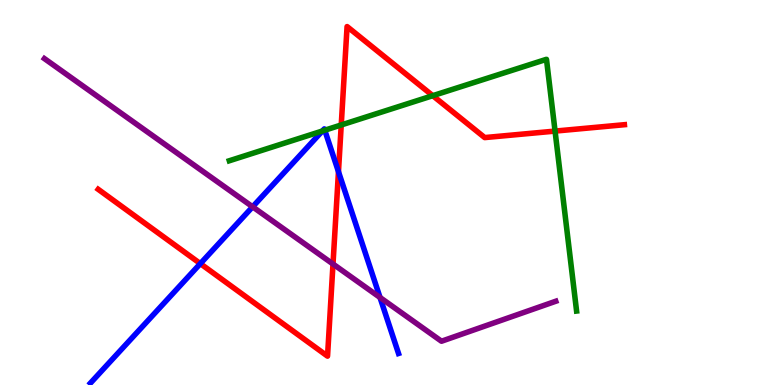[{'lines': ['blue', 'red'], 'intersections': [{'x': 2.59, 'y': 3.15}, {'x': 4.37, 'y': 5.54}]}, {'lines': ['green', 'red'], 'intersections': [{'x': 4.4, 'y': 6.75}, {'x': 5.58, 'y': 7.51}, {'x': 7.16, 'y': 6.59}]}, {'lines': ['purple', 'red'], 'intersections': [{'x': 4.3, 'y': 3.14}]}, {'lines': ['blue', 'green'], 'intersections': [{'x': 4.16, 'y': 6.6}, {'x': 4.19, 'y': 6.62}]}, {'lines': ['blue', 'purple'], 'intersections': [{'x': 3.26, 'y': 4.63}, {'x': 4.9, 'y': 2.27}]}, {'lines': ['green', 'purple'], 'intersections': []}]